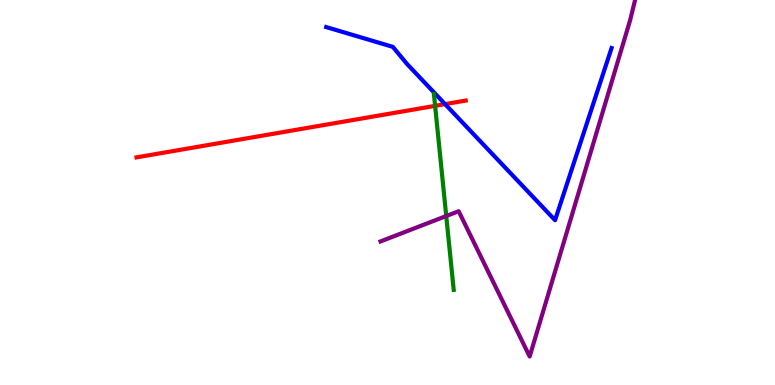[{'lines': ['blue', 'red'], 'intersections': [{'x': 5.74, 'y': 7.3}]}, {'lines': ['green', 'red'], 'intersections': [{'x': 5.61, 'y': 7.25}]}, {'lines': ['purple', 'red'], 'intersections': []}, {'lines': ['blue', 'green'], 'intersections': []}, {'lines': ['blue', 'purple'], 'intersections': []}, {'lines': ['green', 'purple'], 'intersections': [{'x': 5.76, 'y': 4.39}]}]